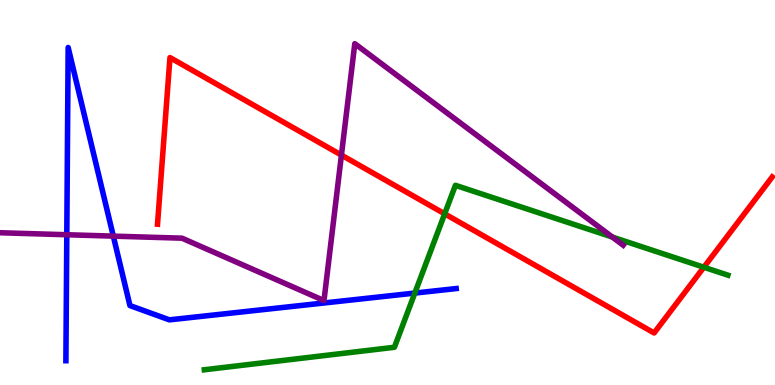[{'lines': ['blue', 'red'], 'intersections': []}, {'lines': ['green', 'red'], 'intersections': [{'x': 5.74, 'y': 4.45}, {'x': 9.08, 'y': 3.06}]}, {'lines': ['purple', 'red'], 'intersections': [{'x': 4.41, 'y': 5.97}]}, {'lines': ['blue', 'green'], 'intersections': [{'x': 5.35, 'y': 2.39}]}, {'lines': ['blue', 'purple'], 'intersections': [{'x': 0.862, 'y': 3.9}, {'x': 1.46, 'y': 3.87}]}, {'lines': ['green', 'purple'], 'intersections': [{'x': 7.9, 'y': 3.84}]}]